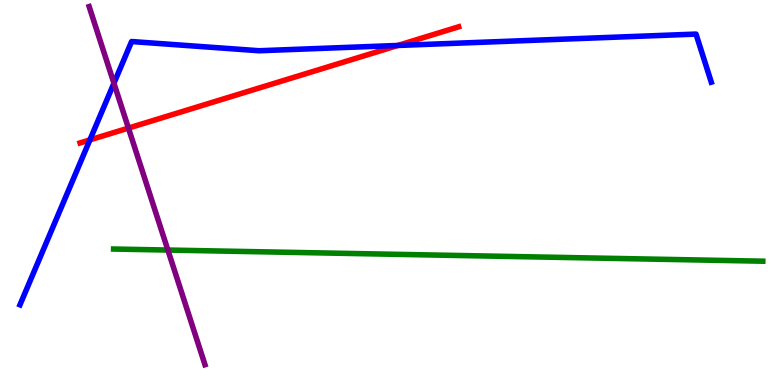[{'lines': ['blue', 'red'], 'intersections': [{'x': 1.16, 'y': 6.37}, {'x': 5.13, 'y': 8.82}]}, {'lines': ['green', 'red'], 'intersections': []}, {'lines': ['purple', 'red'], 'intersections': [{'x': 1.66, 'y': 6.67}]}, {'lines': ['blue', 'green'], 'intersections': []}, {'lines': ['blue', 'purple'], 'intersections': [{'x': 1.47, 'y': 7.84}]}, {'lines': ['green', 'purple'], 'intersections': [{'x': 2.17, 'y': 3.51}]}]